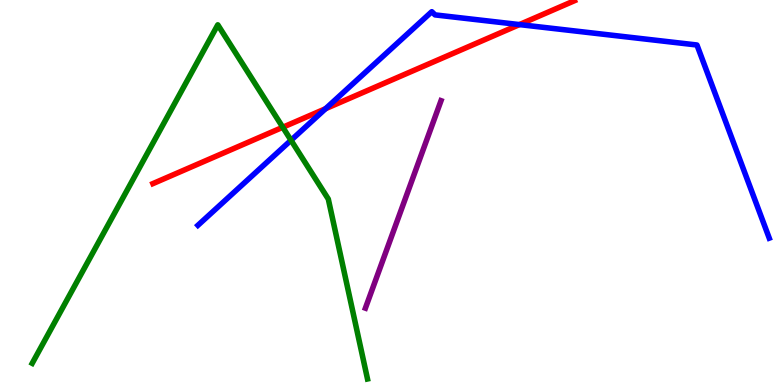[{'lines': ['blue', 'red'], 'intersections': [{'x': 4.2, 'y': 7.18}, {'x': 6.7, 'y': 9.36}]}, {'lines': ['green', 'red'], 'intersections': [{'x': 3.65, 'y': 6.69}]}, {'lines': ['purple', 'red'], 'intersections': []}, {'lines': ['blue', 'green'], 'intersections': [{'x': 3.76, 'y': 6.36}]}, {'lines': ['blue', 'purple'], 'intersections': []}, {'lines': ['green', 'purple'], 'intersections': []}]